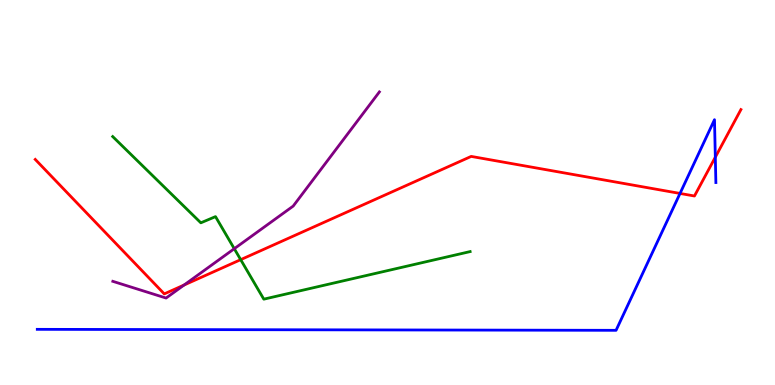[{'lines': ['blue', 'red'], 'intersections': [{'x': 8.77, 'y': 4.98}, {'x': 9.23, 'y': 5.92}]}, {'lines': ['green', 'red'], 'intersections': [{'x': 3.11, 'y': 3.26}]}, {'lines': ['purple', 'red'], 'intersections': [{'x': 2.38, 'y': 2.6}]}, {'lines': ['blue', 'green'], 'intersections': []}, {'lines': ['blue', 'purple'], 'intersections': []}, {'lines': ['green', 'purple'], 'intersections': [{'x': 3.02, 'y': 3.54}]}]